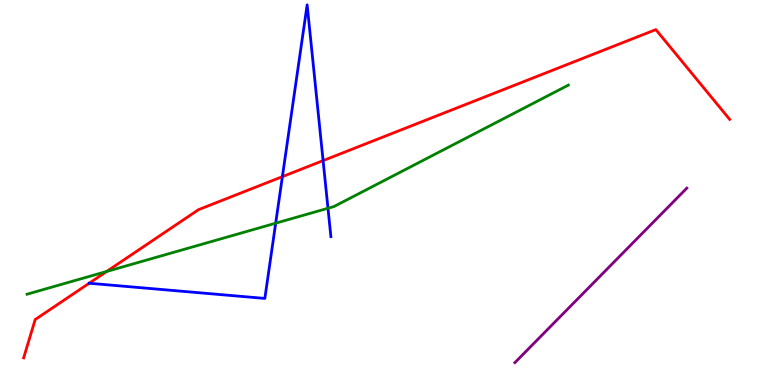[{'lines': ['blue', 'red'], 'intersections': [{'x': 3.64, 'y': 5.41}, {'x': 4.17, 'y': 5.83}]}, {'lines': ['green', 'red'], 'intersections': [{'x': 1.38, 'y': 2.95}]}, {'lines': ['purple', 'red'], 'intersections': []}, {'lines': ['blue', 'green'], 'intersections': [{'x': 3.56, 'y': 4.2}, {'x': 4.23, 'y': 4.59}]}, {'lines': ['blue', 'purple'], 'intersections': []}, {'lines': ['green', 'purple'], 'intersections': []}]